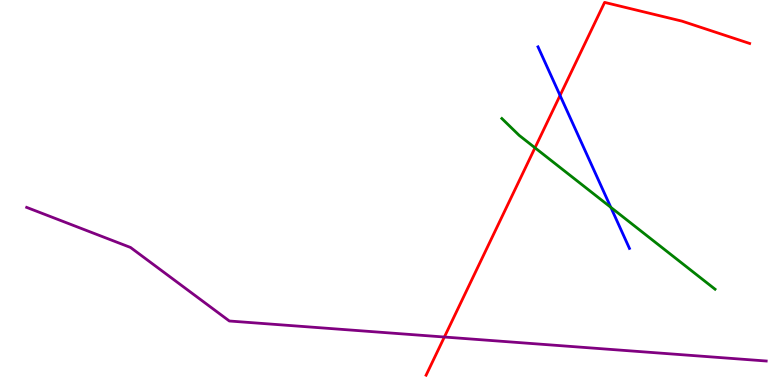[{'lines': ['blue', 'red'], 'intersections': [{'x': 7.23, 'y': 7.52}]}, {'lines': ['green', 'red'], 'intersections': [{'x': 6.9, 'y': 6.16}]}, {'lines': ['purple', 'red'], 'intersections': [{'x': 5.73, 'y': 1.25}]}, {'lines': ['blue', 'green'], 'intersections': [{'x': 7.88, 'y': 4.61}]}, {'lines': ['blue', 'purple'], 'intersections': []}, {'lines': ['green', 'purple'], 'intersections': []}]